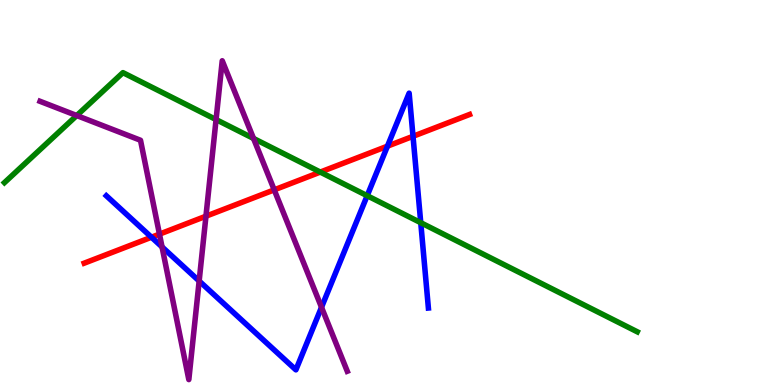[{'lines': ['blue', 'red'], 'intersections': [{'x': 1.95, 'y': 3.84}, {'x': 5.0, 'y': 6.2}, {'x': 5.33, 'y': 6.46}]}, {'lines': ['green', 'red'], 'intersections': [{'x': 4.13, 'y': 5.53}]}, {'lines': ['purple', 'red'], 'intersections': [{'x': 2.06, 'y': 3.92}, {'x': 2.66, 'y': 4.38}, {'x': 3.54, 'y': 5.07}]}, {'lines': ['blue', 'green'], 'intersections': [{'x': 4.74, 'y': 4.92}, {'x': 5.43, 'y': 4.22}]}, {'lines': ['blue', 'purple'], 'intersections': [{'x': 2.09, 'y': 3.59}, {'x': 2.57, 'y': 2.7}, {'x': 4.15, 'y': 2.02}]}, {'lines': ['green', 'purple'], 'intersections': [{'x': 0.99, 'y': 7.0}, {'x': 2.79, 'y': 6.89}, {'x': 3.27, 'y': 6.4}]}]